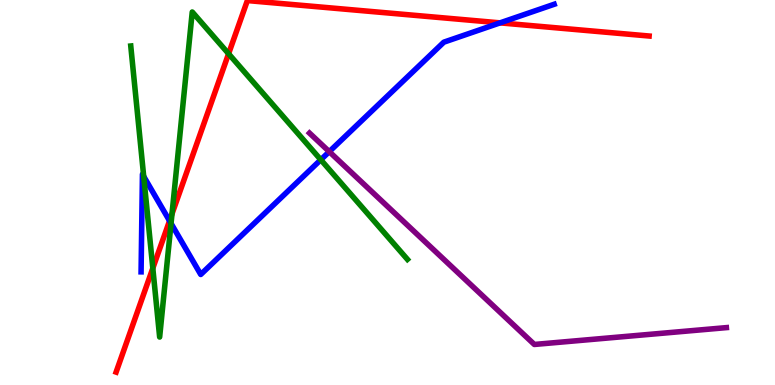[{'lines': ['blue', 'red'], 'intersections': [{'x': 2.19, 'y': 4.26}, {'x': 6.45, 'y': 9.41}]}, {'lines': ['green', 'red'], 'intersections': [{'x': 1.97, 'y': 3.03}, {'x': 2.22, 'y': 4.44}, {'x': 2.95, 'y': 8.6}]}, {'lines': ['purple', 'red'], 'intersections': []}, {'lines': ['blue', 'green'], 'intersections': [{'x': 1.85, 'y': 5.42}, {'x': 2.21, 'y': 4.2}, {'x': 4.14, 'y': 5.85}]}, {'lines': ['blue', 'purple'], 'intersections': [{'x': 4.25, 'y': 6.06}]}, {'lines': ['green', 'purple'], 'intersections': []}]